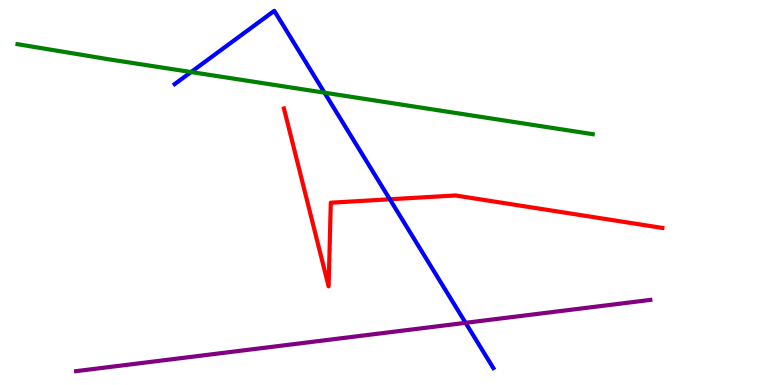[{'lines': ['blue', 'red'], 'intersections': [{'x': 5.03, 'y': 4.82}]}, {'lines': ['green', 'red'], 'intersections': []}, {'lines': ['purple', 'red'], 'intersections': []}, {'lines': ['blue', 'green'], 'intersections': [{'x': 2.47, 'y': 8.13}, {'x': 4.19, 'y': 7.59}]}, {'lines': ['blue', 'purple'], 'intersections': [{'x': 6.01, 'y': 1.61}]}, {'lines': ['green', 'purple'], 'intersections': []}]